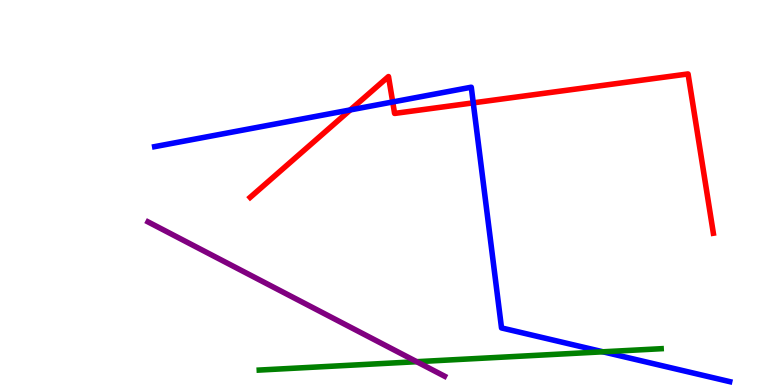[{'lines': ['blue', 'red'], 'intersections': [{'x': 4.52, 'y': 7.14}, {'x': 5.07, 'y': 7.35}, {'x': 6.11, 'y': 7.33}]}, {'lines': ['green', 'red'], 'intersections': []}, {'lines': ['purple', 'red'], 'intersections': []}, {'lines': ['blue', 'green'], 'intersections': [{'x': 7.78, 'y': 0.862}]}, {'lines': ['blue', 'purple'], 'intersections': []}, {'lines': ['green', 'purple'], 'intersections': [{'x': 5.38, 'y': 0.605}]}]